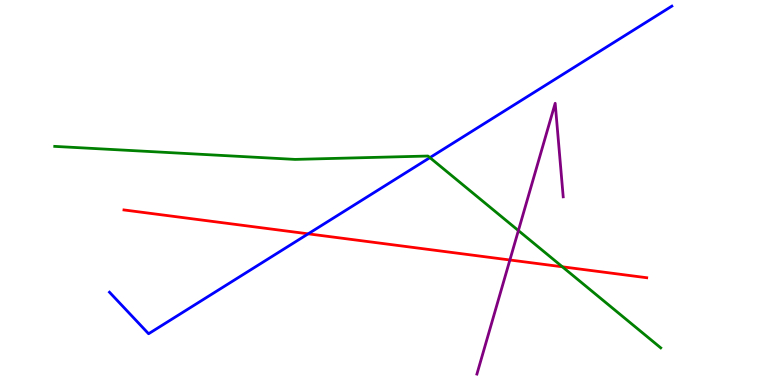[{'lines': ['blue', 'red'], 'intersections': [{'x': 3.98, 'y': 3.93}]}, {'lines': ['green', 'red'], 'intersections': [{'x': 7.26, 'y': 3.07}]}, {'lines': ['purple', 'red'], 'intersections': [{'x': 6.58, 'y': 3.25}]}, {'lines': ['blue', 'green'], 'intersections': [{'x': 5.55, 'y': 5.91}]}, {'lines': ['blue', 'purple'], 'intersections': []}, {'lines': ['green', 'purple'], 'intersections': [{'x': 6.69, 'y': 4.01}]}]